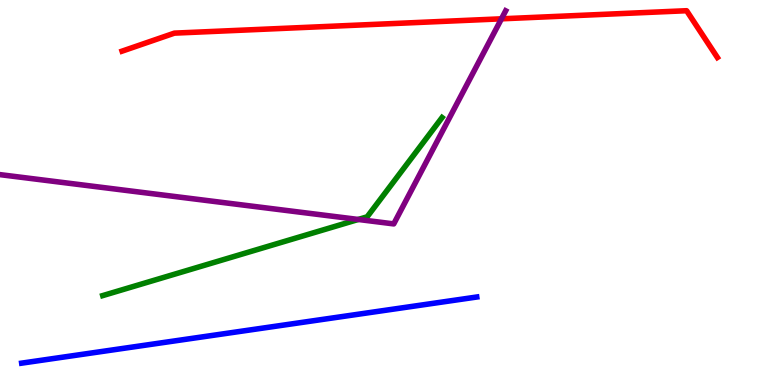[{'lines': ['blue', 'red'], 'intersections': []}, {'lines': ['green', 'red'], 'intersections': []}, {'lines': ['purple', 'red'], 'intersections': [{'x': 6.47, 'y': 9.51}]}, {'lines': ['blue', 'green'], 'intersections': []}, {'lines': ['blue', 'purple'], 'intersections': []}, {'lines': ['green', 'purple'], 'intersections': [{'x': 4.62, 'y': 4.3}]}]